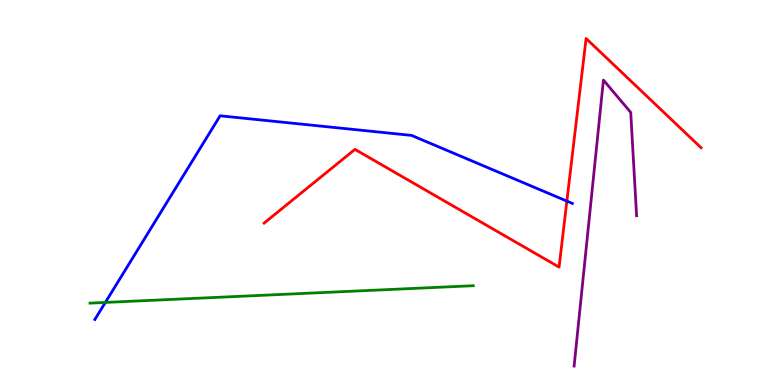[{'lines': ['blue', 'red'], 'intersections': [{'x': 7.31, 'y': 4.78}]}, {'lines': ['green', 'red'], 'intersections': []}, {'lines': ['purple', 'red'], 'intersections': []}, {'lines': ['blue', 'green'], 'intersections': [{'x': 1.36, 'y': 2.14}]}, {'lines': ['blue', 'purple'], 'intersections': []}, {'lines': ['green', 'purple'], 'intersections': []}]